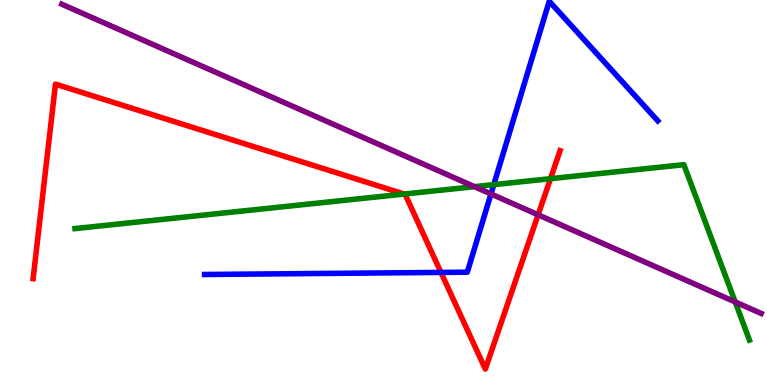[{'lines': ['blue', 'red'], 'intersections': [{'x': 5.69, 'y': 2.92}]}, {'lines': ['green', 'red'], 'intersections': [{'x': 5.21, 'y': 4.96}, {'x': 7.1, 'y': 5.36}]}, {'lines': ['purple', 'red'], 'intersections': [{'x': 6.94, 'y': 4.42}]}, {'lines': ['blue', 'green'], 'intersections': [{'x': 6.37, 'y': 5.2}]}, {'lines': ['blue', 'purple'], 'intersections': [{'x': 6.33, 'y': 4.96}]}, {'lines': ['green', 'purple'], 'intersections': [{'x': 6.12, 'y': 5.15}, {'x': 9.49, 'y': 2.16}]}]